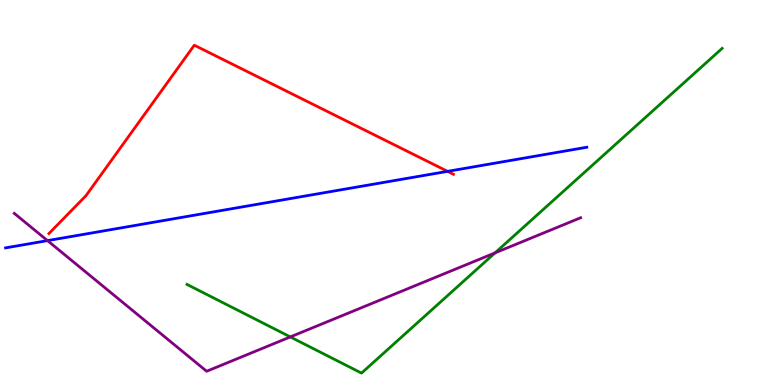[{'lines': ['blue', 'red'], 'intersections': [{'x': 5.78, 'y': 5.55}]}, {'lines': ['green', 'red'], 'intersections': []}, {'lines': ['purple', 'red'], 'intersections': []}, {'lines': ['blue', 'green'], 'intersections': []}, {'lines': ['blue', 'purple'], 'intersections': [{'x': 0.613, 'y': 3.75}]}, {'lines': ['green', 'purple'], 'intersections': [{'x': 3.75, 'y': 1.25}, {'x': 6.39, 'y': 3.43}]}]